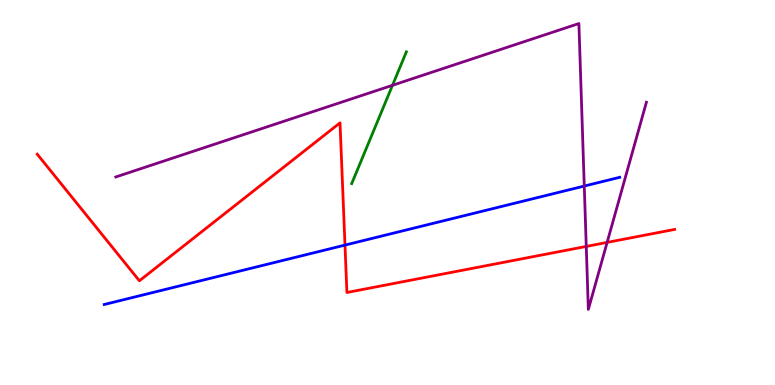[{'lines': ['blue', 'red'], 'intersections': [{'x': 4.45, 'y': 3.63}]}, {'lines': ['green', 'red'], 'intersections': []}, {'lines': ['purple', 'red'], 'intersections': [{'x': 7.56, 'y': 3.6}, {'x': 7.83, 'y': 3.7}]}, {'lines': ['blue', 'green'], 'intersections': []}, {'lines': ['blue', 'purple'], 'intersections': [{'x': 7.54, 'y': 5.17}]}, {'lines': ['green', 'purple'], 'intersections': [{'x': 5.06, 'y': 7.78}]}]